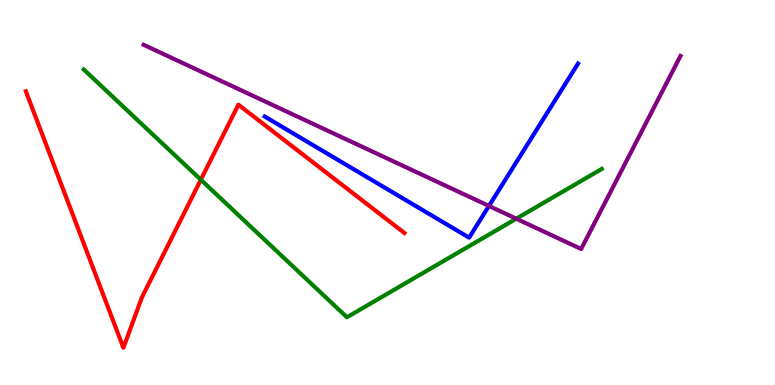[{'lines': ['blue', 'red'], 'intersections': []}, {'lines': ['green', 'red'], 'intersections': [{'x': 2.59, 'y': 5.33}]}, {'lines': ['purple', 'red'], 'intersections': []}, {'lines': ['blue', 'green'], 'intersections': []}, {'lines': ['blue', 'purple'], 'intersections': [{'x': 6.31, 'y': 4.65}]}, {'lines': ['green', 'purple'], 'intersections': [{'x': 6.66, 'y': 4.32}]}]